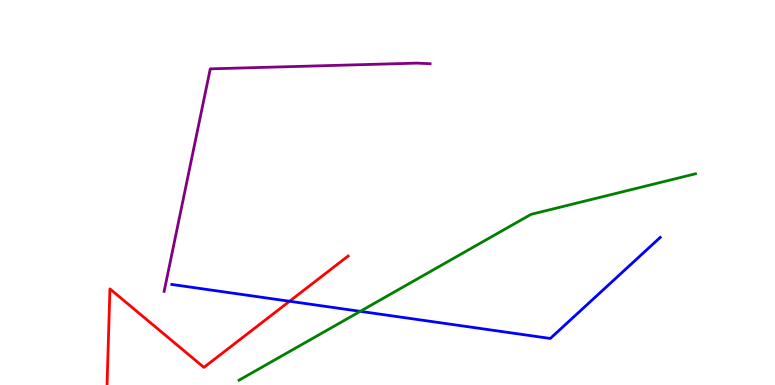[{'lines': ['blue', 'red'], 'intersections': [{'x': 3.74, 'y': 2.18}]}, {'lines': ['green', 'red'], 'intersections': []}, {'lines': ['purple', 'red'], 'intersections': []}, {'lines': ['blue', 'green'], 'intersections': [{'x': 4.65, 'y': 1.91}]}, {'lines': ['blue', 'purple'], 'intersections': []}, {'lines': ['green', 'purple'], 'intersections': []}]